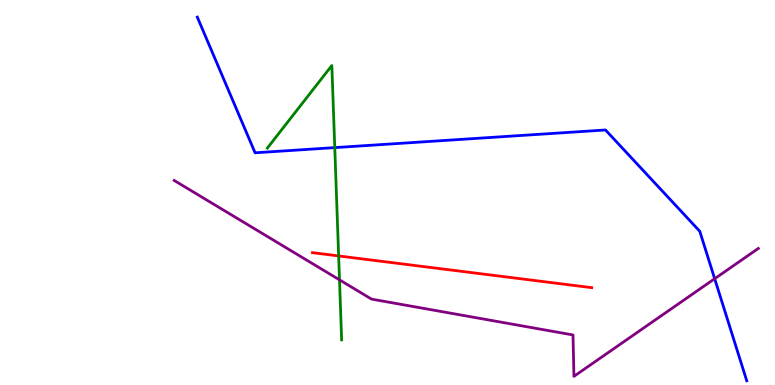[{'lines': ['blue', 'red'], 'intersections': []}, {'lines': ['green', 'red'], 'intersections': [{'x': 4.37, 'y': 3.35}]}, {'lines': ['purple', 'red'], 'intersections': []}, {'lines': ['blue', 'green'], 'intersections': [{'x': 4.32, 'y': 6.17}]}, {'lines': ['blue', 'purple'], 'intersections': [{'x': 9.22, 'y': 2.76}]}, {'lines': ['green', 'purple'], 'intersections': [{'x': 4.38, 'y': 2.73}]}]